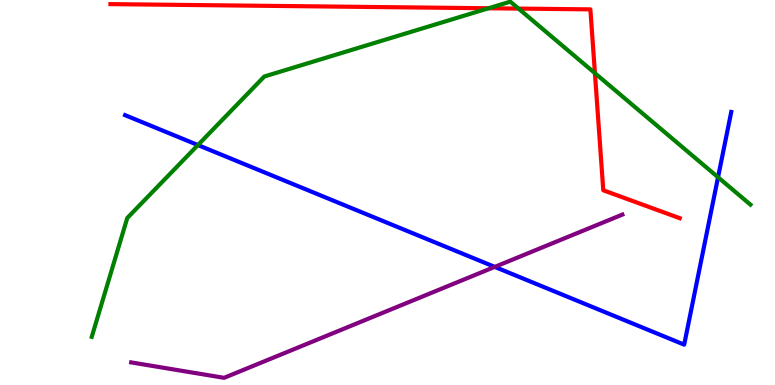[{'lines': ['blue', 'red'], 'intersections': []}, {'lines': ['green', 'red'], 'intersections': [{'x': 6.3, 'y': 9.79}, {'x': 6.69, 'y': 9.78}, {'x': 7.68, 'y': 8.1}]}, {'lines': ['purple', 'red'], 'intersections': []}, {'lines': ['blue', 'green'], 'intersections': [{'x': 2.55, 'y': 6.23}, {'x': 9.27, 'y': 5.4}]}, {'lines': ['blue', 'purple'], 'intersections': [{'x': 6.38, 'y': 3.07}]}, {'lines': ['green', 'purple'], 'intersections': []}]